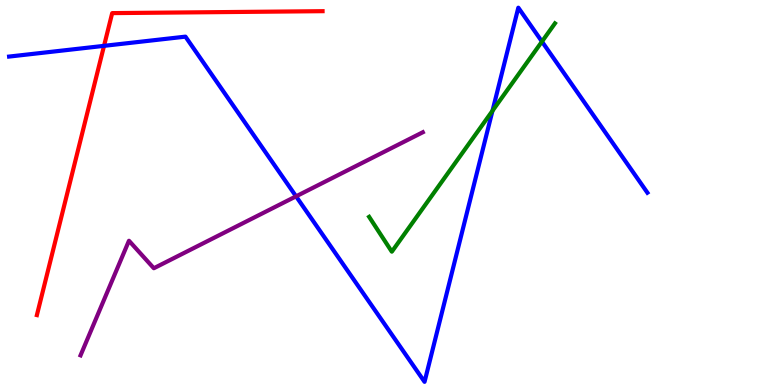[{'lines': ['blue', 'red'], 'intersections': [{'x': 1.34, 'y': 8.81}]}, {'lines': ['green', 'red'], 'intersections': []}, {'lines': ['purple', 'red'], 'intersections': []}, {'lines': ['blue', 'green'], 'intersections': [{'x': 6.35, 'y': 7.12}, {'x': 6.99, 'y': 8.92}]}, {'lines': ['blue', 'purple'], 'intersections': [{'x': 3.82, 'y': 4.9}]}, {'lines': ['green', 'purple'], 'intersections': []}]